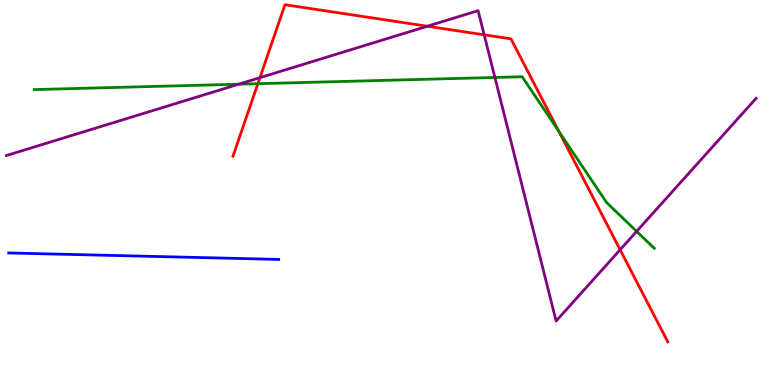[{'lines': ['blue', 'red'], 'intersections': []}, {'lines': ['green', 'red'], 'intersections': [{'x': 3.33, 'y': 7.83}, {'x': 7.21, 'y': 6.59}]}, {'lines': ['purple', 'red'], 'intersections': [{'x': 3.35, 'y': 7.98}, {'x': 5.51, 'y': 9.32}, {'x': 6.25, 'y': 9.1}, {'x': 8.0, 'y': 3.51}]}, {'lines': ['blue', 'green'], 'intersections': []}, {'lines': ['blue', 'purple'], 'intersections': []}, {'lines': ['green', 'purple'], 'intersections': [{'x': 3.08, 'y': 7.81}, {'x': 6.39, 'y': 7.99}, {'x': 8.21, 'y': 3.99}]}]